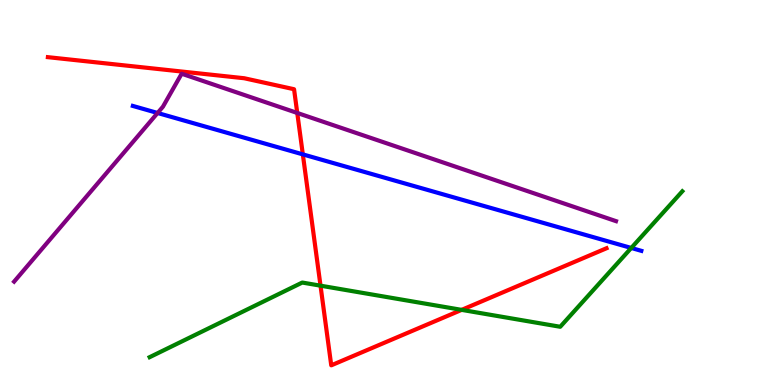[{'lines': ['blue', 'red'], 'intersections': [{'x': 3.91, 'y': 5.99}]}, {'lines': ['green', 'red'], 'intersections': [{'x': 4.14, 'y': 2.58}, {'x': 5.96, 'y': 1.95}]}, {'lines': ['purple', 'red'], 'intersections': [{'x': 3.84, 'y': 7.07}]}, {'lines': ['blue', 'green'], 'intersections': [{'x': 8.15, 'y': 3.56}]}, {'lines': ['blue', 'purple'], 'intersections': [{'x': 2.03, 'y': 7.07}]}, {'lines': ['green', 'purple'], 'intersections': []}]